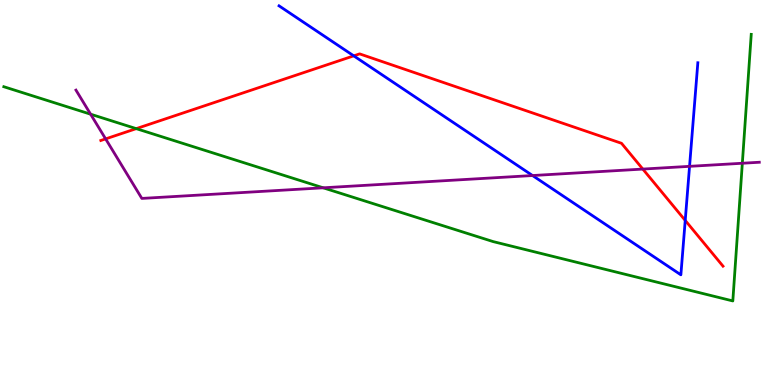[{'lines': ['blue', 'red'], 'intersections': [{'x': 4.56, 'y': 8.55}, {'x': 8.84, 'y': 4.27}]}, {'lines': ['green', 'red'], 'intersections': [{'x': 1.76, 'y': 6.66}]}, {'lines': ['purple', 'red'], 'intersections': [{'x': 1.36, 'y': 6.39}, {'x': 8.29, 'y': 5.61}]}, {'lines': ['blue', 'green'], 'intersections': []}, {'lines': ['blue', 'purple'], 'intersections': [{'x': 6.87, 'y': 5.44}, {'x': 8.9, 'y': 5.68}]}, {'lines': ['green', 'purple'], 'intersections': [{'x': 1.17, 'y': 7.03}, {'x': 4.17, 'y': 5.12}, {'x': 9.58, 'y': 5.76}]}]